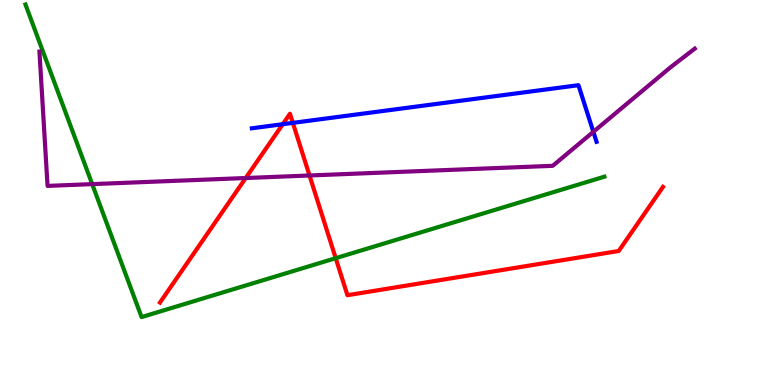[{'lines': ['blue', 'red'], 'intersections': [{'x': 3.65, 'y': 6.77}, {'x': 3.78, 'y': 6.81}]}, {'lines': ['green', 'red'], 'intersections': [{'x': 4.33, 'y': 3.29}]}, {'lines': ['purple', 'red'], 'intersections': [{'x': 3.17, 'y': 5.38}, {'x': 3.99, 'y': 5.44}]}, {'lines': ['blue', 'green'], 'intersections': []}, {'lines': ['blue', 'purple'], 'intersections': [{'x': 7.66, 'y': 6.58}]}, {'lines': ['green', 'purple'], 'intersections': [{'x': 1.19, 'y': 5.22}]}]